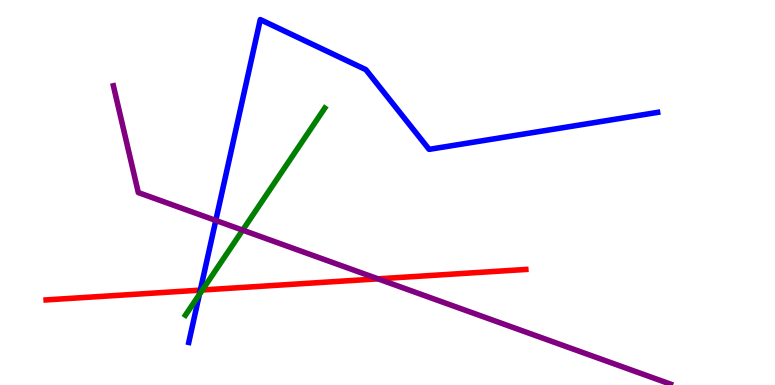[{'lines': ['blue', 'red'], 'intersections': [{'x': 2.59, 'y': 2.46}]}, {'lines': ['green', 'red'], 'intersections': [{'x': 2.61, 'y': 2.47}]}, {'lines': ['purple', 'red'], 'intersections': [{'x': 4.88, 'y': 2.76}]}, {'lines': ['blue', 'green'], 'intersections': [{'x': 2.57, 'y': 2.35}]}, {'lines': ['blue', 'purple'], 'intersections': [{'x': 2.78, 'y': 4.27}]}, {'lines': ['green', 'purple'], 'intersections': [{'x': 3.13, 'y': 4.02}]}]